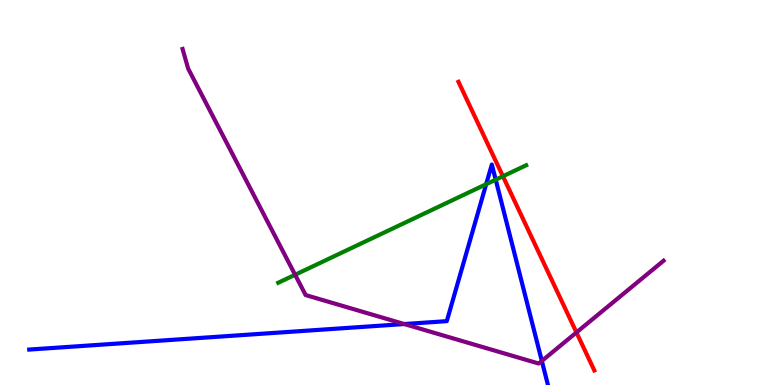[{'lines': ['blue', 'red'], 'intersections': []}, {'lines': ['green', 'red'], 'intersections': [{'x': 6.49, 'y': 5.42}]}, {'lines': ['purple', 'red'], 'intersections': [{'x': 7.44, 'y': 1.36}]}, {'lines': ['blue', 'green'], 'intersections': [{'x': 6.27, 'y': 5.22}, {'x': 6.4, 'y': 5.33}]}, {'lines': ['blue', 'purple'], 'intersections': [{'x': 5.22, 'y': 1.58}, {'x': 6.99, 'y': 0.625}]}, {'lines': ['green', 'purple'], 'intersections': [{'x': 3.81, 'y': 2.86}]}]